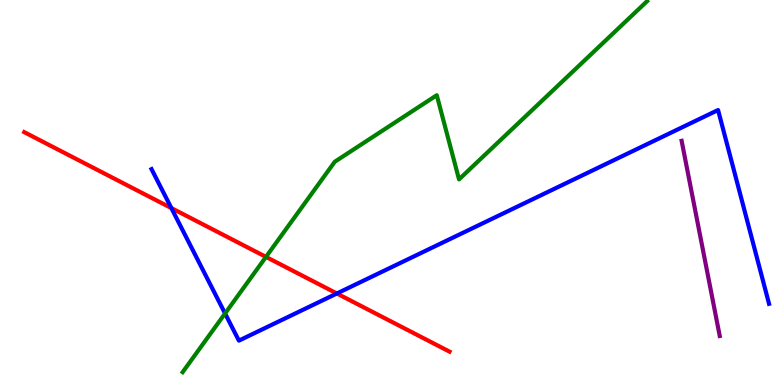[{'lines': ['blue', 'red'], 'intersections': [{'x': 2.21, 'y': 4.6}, {'x': 4.35, 'y': 2.38}]}, {'lines': ['green', 'red'], 'intersections': [{'x': 3.43, 'y': 3.33}]}, {'lines': ['purple', 'red'], 'intersections': []}, {'lines': ['blue', 'green'], 'intersections': [{'x': 2.9, 'y': 1.86}]}, {'lines': ['blue', 'purple'], 'intersections': []}, {'lines': ['green', 'purple'], 'intersections': []}]